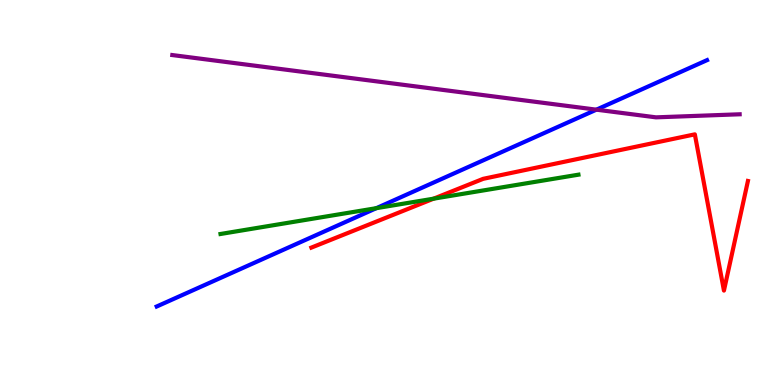[{'lines': ['blue', 'red'], 'intersections': []}, {'lines': ['green', 'red'], 'intersections': [{'x': 5.59, 'y': 4.84}]}, {'lines': ['purple', 'red'], 'intersections': []}, {'lines': ['blue', 'green'], 'intersections': [{'x': 4.86, 'y': 4.59}]}, {'lines': ['blue', 'purple'], 'intersections': [{'x': 7.7, 'y': 7.15}]}, {'lines': ['green', 'purple'], 'intersections': []}]